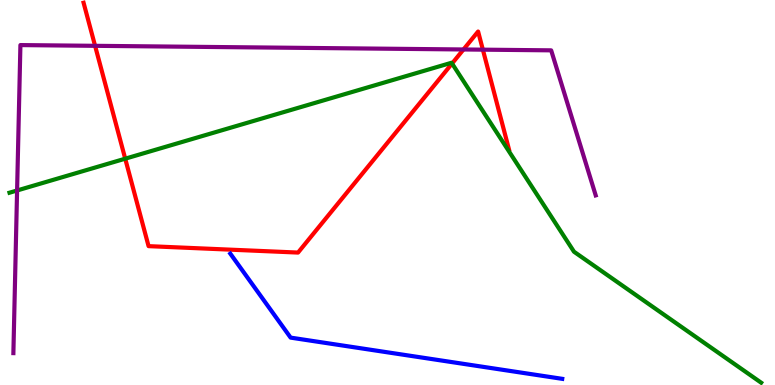[{'lines': ['blue', 'red'], 'intersections': []}, {'lines': ['green', 'red'], 'intersections': [{'x': 1.62, 'y': 5.88}, {'x': 5.83, 'y': 8.35}]}, {'lines': ['purple', 'red'], 'intersections': [{'x': 1.23, 'y': 8.81}, {'x': 5.98, 'y': 8.71}, {'x': 6.23, 'y': 8.71}]}, {'lines': ['blue', 'green'], 'intersections': []}, {'lines': ['blue', 'purple'], 'intersections': []}, {'lines': ['green', 'purple'], 'intersections': [{'x': 0.221, 'y': 5.05}]}]